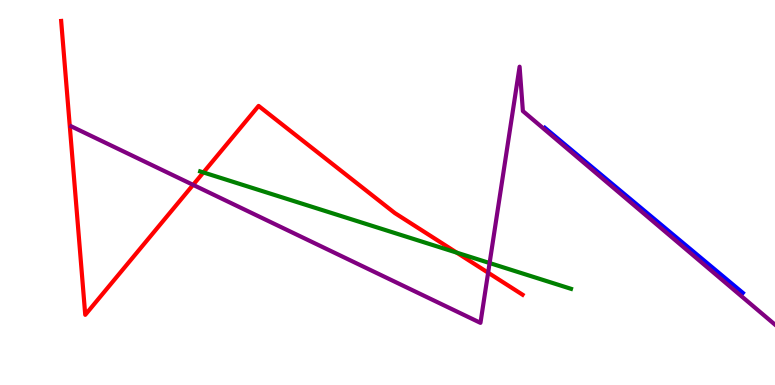[{'lines': ['blue', 'red'], 'intersections': []}, {'lines': ['green', 'red'], 'intersections': [{'x': 2.62, 'y': 5.52}, {'x': 5.89, 'y': 3.44}]}, {'lines': ['purple', 'red'], 'intersections': [{'x': 2.49, 'y': 5.2}, {'x': 6.3, 'y': 2.92}]}, {'lines': ['blue', 'green'], 'intersections': []}, {'lines': ['blue', 'purple'], 'intersections': []}, {'lines': ['green', 'purple'], 'intersections': [{'x': 6.32, 'y': 3.17}]}]